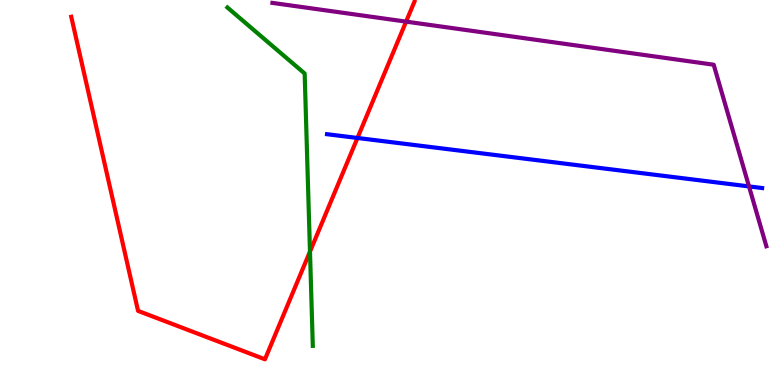[{'lines': ['blue', 'red'], 'intersections': [{'x': 4.61, 'y': 6.42}]}, {'lines': ['green', 'red'], 'intersections': [{'x': 4.0, 'y': 3.47}]}, {'lines': ['purple', 'red'], 'intersections': [{'x': 5.24, 'y': 9.44}]}, {'lines': ['blue', 'green'], 'intersections': []}, {'lines': ['blue', 'purple'], 'intersections': [{'x': 9.66, 'y': 5.16}]}, {'lines': ['green', 'purple'], 'intersections': []}]